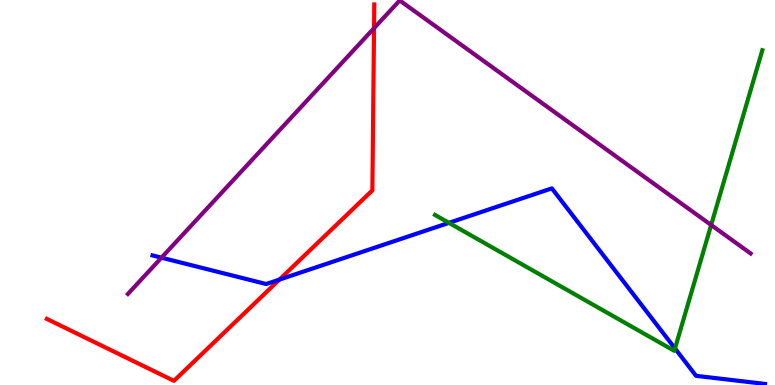[{'lines': ['blue', 'red'], 'intersections': [{'x': 3.6, 'y': 2.74}]}, {'lines': ['green', 'red'], 'intersections': []}, {'lines': ['purple', 'red'], 'intersections': [{'x': 4.83, 'y': 9.27}]}, {'lines': ['blue', 'green'], 'intersections': [{'x': 5.79, 'y': 4.21}, {'x': 8.71, 'y': 0.949}]}, {'lines': ['blue', 'purple'], 'intersections': [{'x': 2.08, 'y': 3.31}]}, {'lines': ['green', 'purple'], 'intersections': [{'x': 9.18, 'y': 4.16}]}]